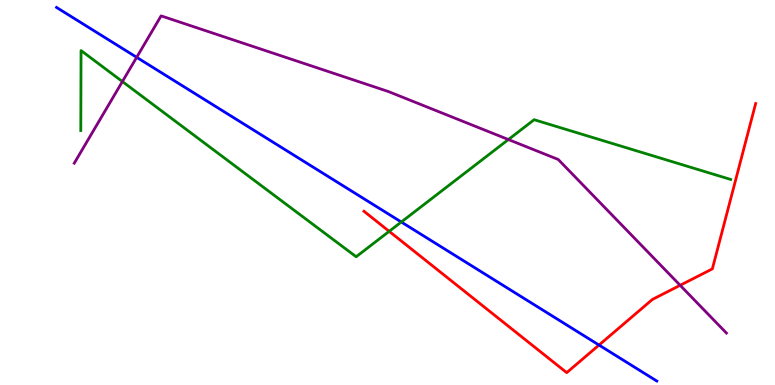[{'lines': ['blue', 'red'], 'intersections': [{'x': 7.73, 'y': 1.04}]}, {'lines': ['green', 'red'], 'intersections': [{'x': 5.02, 'y': 3.99}]}, {'lines': ['purple', 'red'], 'intersections': [{'x': 8.78, 'y': 2.59}]}, {'lines': ['blue', 'green'], 'intersections': [{'x': 5.18, 'y': 4.23}]}, {'lines': ['blue', 'purple'], 'intersections': [{'x': 1.76, 'y': 8.51}]}, {'lines': ['green', 'purple'], 'intersections': [{'x': 1.58, 'y': 7.88}, {'x': 6.56, 'y': 6.38}]}]